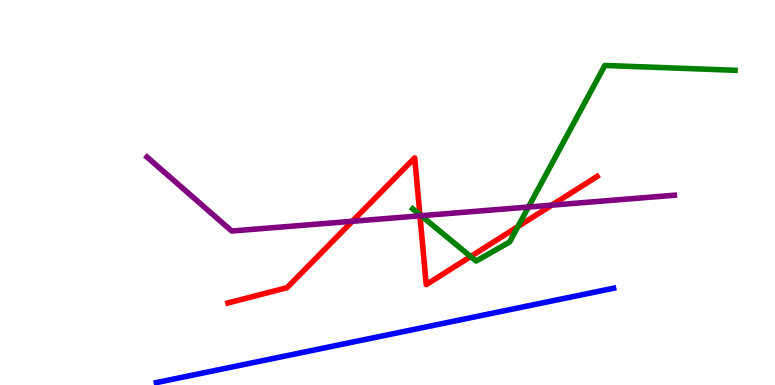[{'lines': ['blue', 'red'], 'intersections': []}, {'lines': ['green', 'red'], 'intersections': [{'x': 5.42, 'y': 4.42}, {'x': 6.07, 'y': 3.34}, {'x': 6.68, 'y': 4.11}]}, {'lines': ['purple', 'red'], 'intersections': [{'x': 4.55, 'y': 4.25}, {'x': 5.42, 'y': 4.39}, {'x': 7.12, 'y': 4.67}]}, {'lines': ['blue', 'green'], 'intersections': []}, {'lines': ['blue', 'purple'], 'intersections': []}, {'lines': ['green', 'purple'], 'intersections': [{'x': 5.43, 'y': 4.4}, {'x': 6.82, 'y': 4.62}]}]